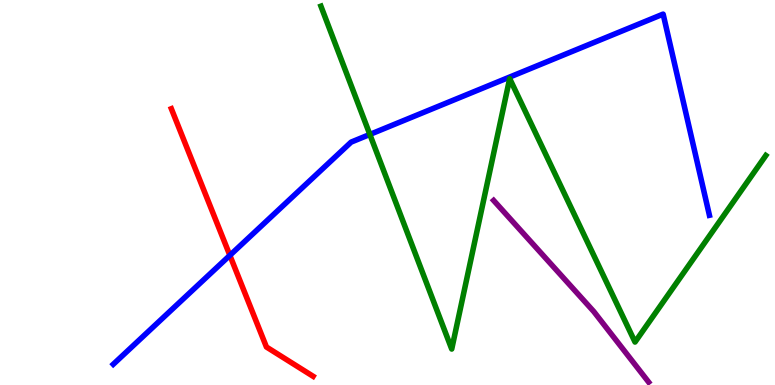[{'lines': ['blue', 'red'], 'intersections': [{'x': 2.97, 'y': 3.37}]}, {'lines': ['green', 'red'], 'intersections': []}, {'lines': ['purple', 'red'], 'intersections': []}, {'lines': ['blue', 'green'], 'intersections': [{'x': 4.77, 'y': 6.51}]}, {'lines': ['blue', 'purple'], 'intersections': []}, {'lines': ['green', 'purple'], 'intersections': []}]